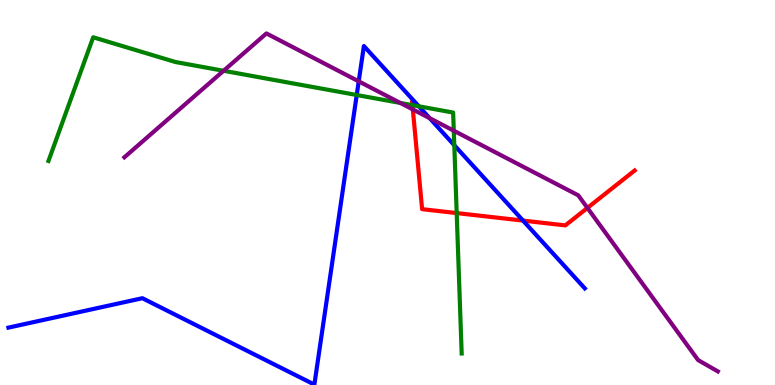[{'lines': ['blue', 'red'], 'intersections': [{'x': 6.75, 'y': 4.27}]}, {'lines': ['green', 'red'], 'intersections': [{'x': 5.32, 'y': 7.27}, {'x': 5.89, 'y': 4.47}]}, {'lines': ['purple', 'red'], 'intersections': [{'x': 5.33, 'y': 7.16}, {'x': 7.58, 'y': 4.6}]}, {'lines': ['blue', 'green'], 'intersections': [{'x': 4.6, 'y': 7.53}, {'x': 5.4, 'y': 7.24}, {'x': 5.86, 'y': 6.23}]}, {'lines': ['blue', 'purple'], 'intersections': [{'x': 4.63, 'y': 7.89}, {'x': 5.54, 'y': 6.93}]}, {'lines': ['green', 'purple'], 'intersections': [{'x': 2.88, 'y': 8.16}, {'x': 5.17, 'y': 7.33}, {'x': 5.86, 'y': 6.61}]}]